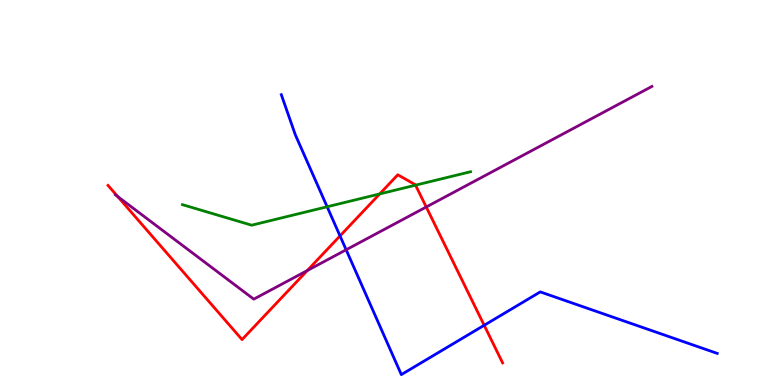[{'lines': ['blue', 'red'], 'intersections': [{'x': 4.39, 'y': 3.87}, {'x': 6.25, 'y': 1.55}]}, {'lines': ['green', 'red'], 'intersections': [{'x': 4.9, 'y': 4.96}, {'x': 5.36, 'y': 5.19}]}, {'lines': ['purple', 'red'], 'intersections': [{'x': 1.52, 'y': 4.9}, {'x': 3.96, 'y': 2.97}, {'x': 5.5, 'y': 4.62}]}, {'lines': ['blue', 'green'], 'intersections': [{'x': 4.22, 'y': 4.63}]}, {'lines': ['blue', 'purple'], 'intersections': [{'x': 4.47, 'y': 3.51}]}, {'lines': ['green', 'purple'], 'intersections': []}]